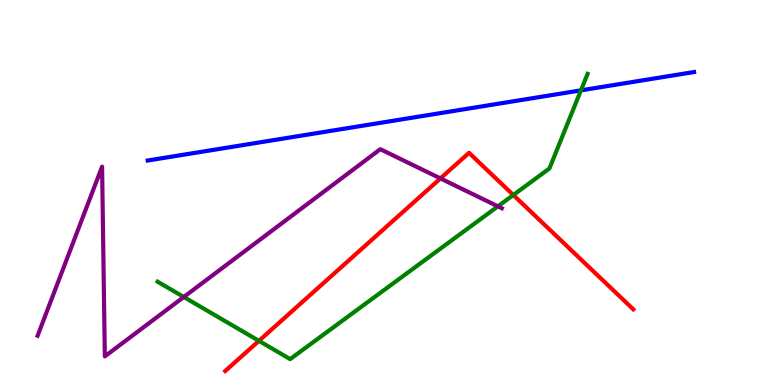[{'lines': ['blue', 'red'], 'intersections': []}, {'lines': ['green', 'red'], 'intersections': [{'x': 3.34, 'y': 1.15}, {'x': 6.62, 'y': 4.93}]}, {'lines': ['purple', 'red'], 'intersections': [{'x': 5.68, 'y': 5.37}]}, {'lines': ['blue', 'green'], 'intersections': [{'x': 7.5, 'y': 7.65}]}, {'lines': ['blue', 'purple'], 'intersections': []}, {'lines': ['green', 'purple'], 'intersections': [{'x': 2.37, 'y': 2.29}, {'x': 6.42, 'y': 4.64}]}]